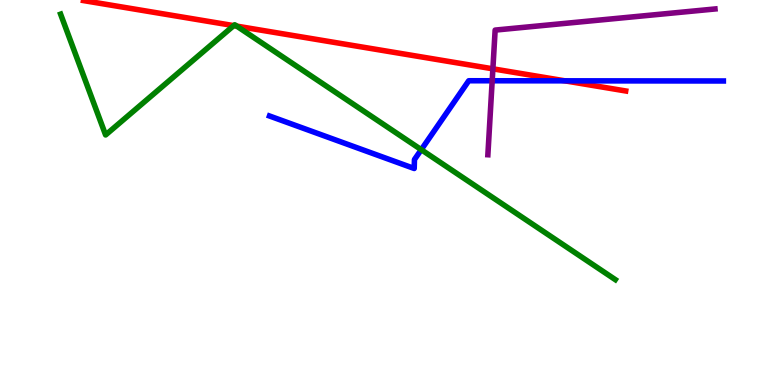[{'lines': ['blue', 'red'], 'intersections': [{'x': 7.29, 'y': 7.9}]}, {'lines': ['green', 'red'], 'intersections': [{'x': 3.02, 'y': 9.33}, {'x': 3.05, 'y': 9.32}]}, {'lines': ['purple', 'red'], 'intersections': [{'x': 6.36, 'y': 8.21}]}, {'lines': ['blue', 'green'], 'intersections': [{'x': 5.44, 'y': 6.11}]}, {'lines': ['blue', 'purple'], 'intersections': [{'x': 6.35, 'y': 7.9}]}, {'lines': ['green', 'purple'], 'intersections': []}]